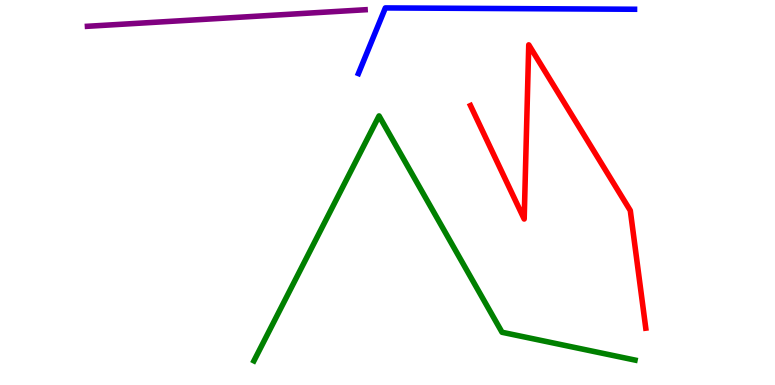[{'lines': ['blue', 'red'], 'intersections': []}, {'lines': ['green', 'red'], 'intersections': []}, {'lines': ['purple', 'red'], 'intersections': []}, {'lines': ['blue', 'green'], 'intersections': []}, {'lines': ['blue', 'purple'], 'intersections': []}, {'lines': ['green', 'purple'], 'intersections': []}]